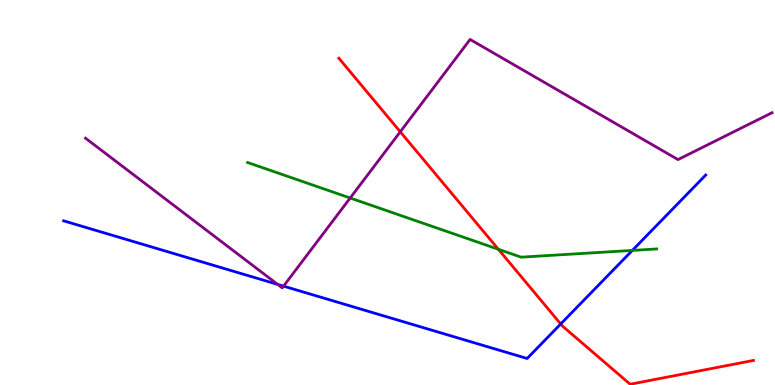[{'lines': ['blue', 'red'], 'intersections': [{'x': 7.24, 'y': 1.59}]}, {'lines': ['green', 'red'], 'intersections': [{'x': 6.43, 'y': 3.53}]}, {'lines': ['purple', 'red'], 'intersections': [{'x': 5.16, 'y': 6.58}]}, {'lines': ['blue', 'green'], 'intersections': [{'x': 8.16, 'y': 3.5}]}, {'lines': ['blue', 'purple'], 'intersections': [{'x': 3.58, 'y': 2.61}, {'x': 3.66, 'y': 2.57}]}, {'lines': ['green', 'purple'], 'intersections': [{'x': 4.52, 'y': 4.86}]}]